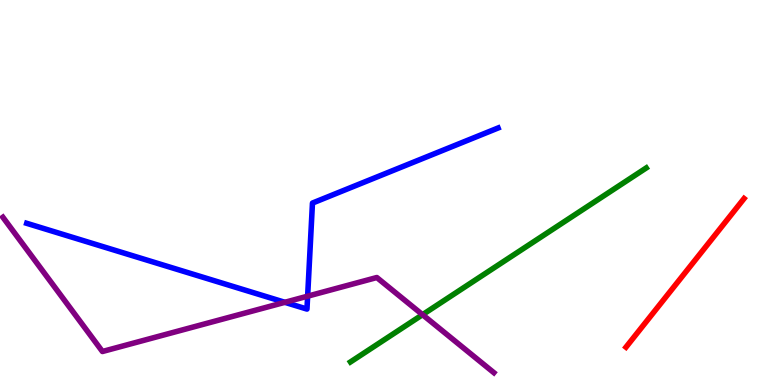[{'lines': ['blue', 'red'], 'intersections': []}, {'lines': ['green', 'red'], 'intersections': []}, {'lines': ['purple', 'red'], 'intersections': []}, {'lines': ['blue', 'green'], 'intersections': []}, {'lines': ['blue', 'purple'], 'intersections': [{'x': 3.68, 'y': 2.15}, {'x': 3.97, 'y': 2.31}]}, {'lines': ['green', 'purple'], 'intersections': [{'x': 5.45, 'y': 1.83}]}]